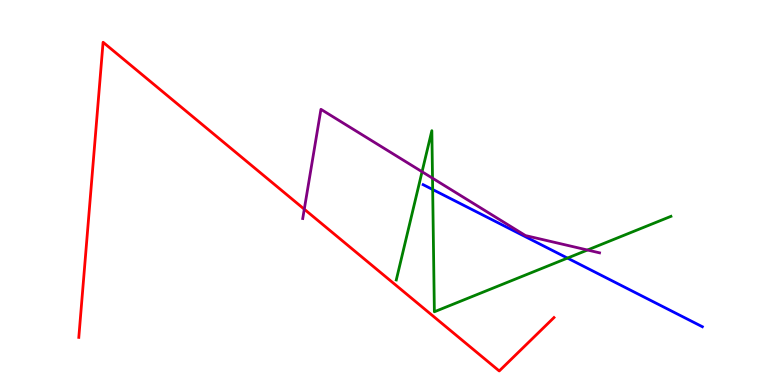[{'lines': ['blue', 'red'], 'intersections': []}, {'lines': ['green', 'red'], 'intersections': []}, {'lines': ['purple', 'red'], 'intersections': [{'x': 3.93, 'y': 4.57}]}, {'lines': ['blue', 'green'], 'intersections': [{'x': 5.58, 'y': 5.08}, {'x': 7.32, 'y': 3.3}]}, {'lines': ['blue', 'purple'], 'intersections': []}, {'lines': ['green', 'purple'], 'intersections': [{'x': 5.45, 'y': 5.54}, {'x': 5.58, 'y': 5.37}, {'x': 7.58, 'y': 3.51}]}]